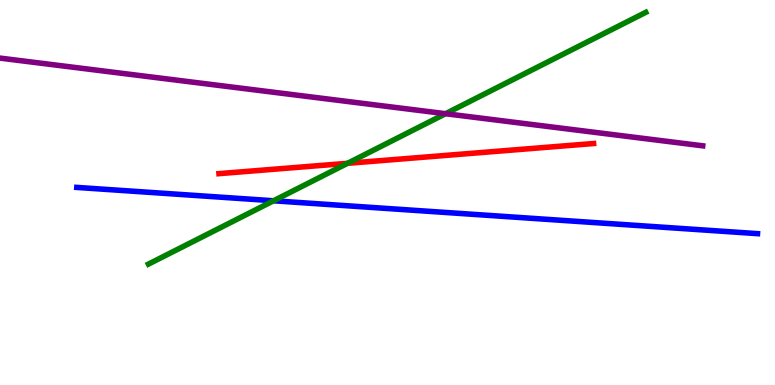[{'lines': ['blue', 'red'], 'intersections': []}, {'lines': ['green', 'red'], 'intersections': [{'x': 4.48, 'y': 5.76}]}, {'lines': ['purple', 'red'], 'intersections': []}, {'lines': ['blue', 'green'], 'intersections': [{'x': 3.53, 'y': 4.79}]}, {'lines': ['blue', 'purple'], 'intersections': []}, {'lines': ['green', 'purple'], 'intersections': [{'x': 5.75, 'y': 7.05}]}]